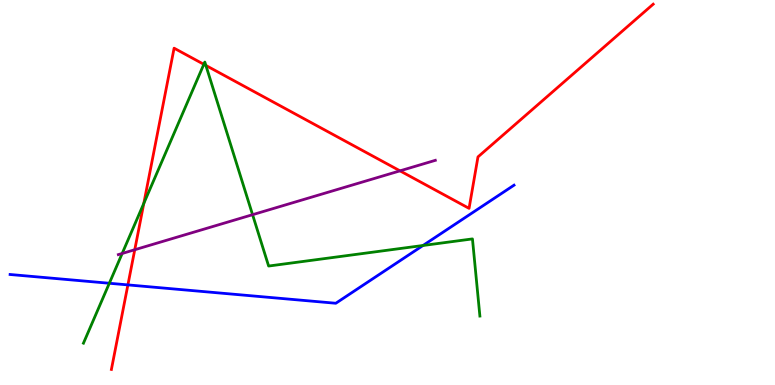[{'lines': ['blue', 'red'], 'intersections': [{'x': 1.65, 'y': 2.6}]}, {'lines': ['green', 'red'], 'intersections': [{'x': 1.86, 'y': 4.72}, {'x': 2.63, 'y': 8.33}, {'x': 2.66, 'y': 8.3}]}, {'lines': ['purple', 'red'], 'intersections': [{'x': 1.74, 'y': 3.51}, {'x': 5.16, 'y': 5.56}]}, {'lines': ['blue', 'green'], 'intersections': [{'x': 1.41, 'y': 2.64}, {'x': 5.46, 'y': 3.62}]}, {'lines': ['blue', 'purple'], 'intersections': []}, {'lines': ['green', 'purple'], 'intersections': [{'x': 1.58, 'y': 3.42}, {'x': 3.26, 'y': 4.42}]}]